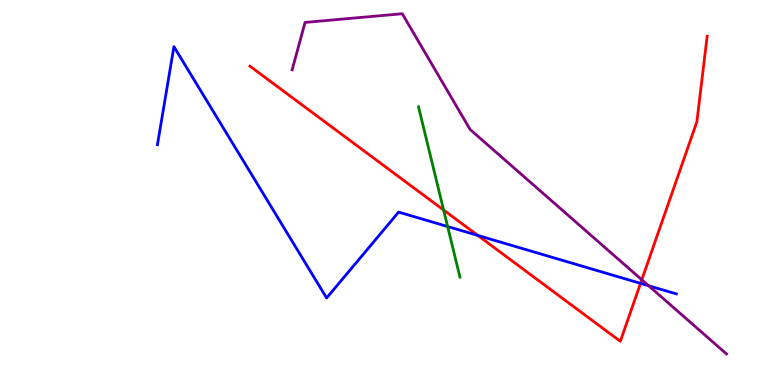[{'lines': ['blue', 'red'], 'intersections': [{'x': 6.16, 'y': 3.89}, {'x': 8.26, 'y': 2.64}]}, {'lines': ['green', 'red'], 'intersections': [{'x': 5.72, 'y': 4.54}]}, {'lines': ['purple', 'red'], 'intersections': [{'x': 8.28, 'y': 2.73}]}, {'lines': ['blue', 'green'], 'intersections': [{'x': 5.78, 'y': 4.12}]}, {'lines': ['blue', 'purple'], 'intersections': [{'x': 8.37, 'y': 2.58}]}, {'lines': ['green', 'purple'], 'intersections': []}]